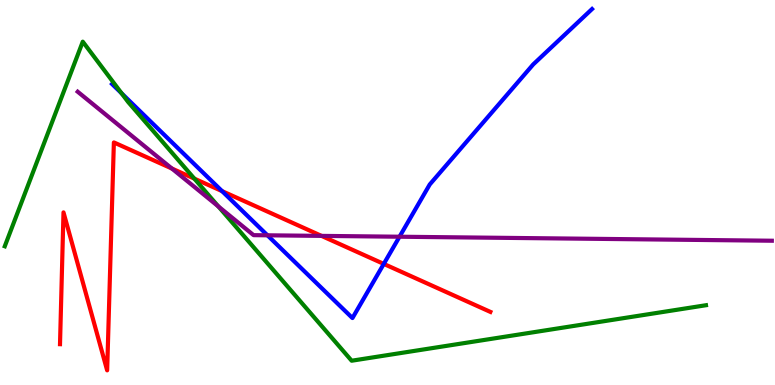[{'lines': ['blue', 'red'], 'intersections': [{'x': 2.87, 'y': 5.04}, {'x': 4.95, 'y': 3.15}]}, {'lines': ['green', 'red'], 'intersections': [{'x': 2.51, 'y': 5.36}]}, {'lines': ['purple', 'red'], 'intersections': [{'x': 2.22, 'y': 5.62}, {'x': 4.15, 'y': 3.87}]}, {'lines': ['blue', 'green'], 'intersections': [{'x': 1.57, 'y': 7.58}]}, {'lines': ['blue', 'purple'], 'intersections': [{'x': 3.45, 'y': 3.89}, {'x': 5.15, 'y': 3.85}]}, {'lines': ['green', 'purple'], 'intersections': [{'x': 2.82, 'y': 4.64}]}]